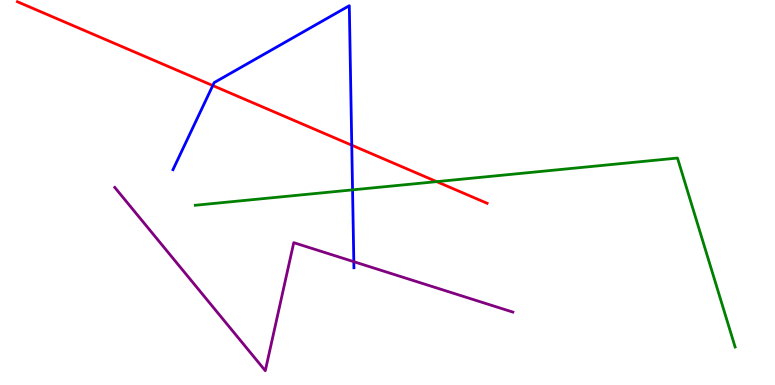[{'lines': ['blue', 'red'], 'intersections': [{'x': 2.75, 'y': 7.78}, {'x': 4.54, 'y': 6.23}]}, {'lines': ['green', 'red'], 'intersections': [{'x': 5.63, 'y': 5.28}]}, {'lines': ['purple', 'red'], 'intersections': []}, {'lines': ['blue', 'green'], 'intersections': [{'x': 4.55, 'y': 5.07}]}, {'lines': ['blue', 'purple'], 'intersections': [{'x': 4.57, 'y': 3.2}]}, {'lines': ['green', 'purple'], 'intersections': []}]